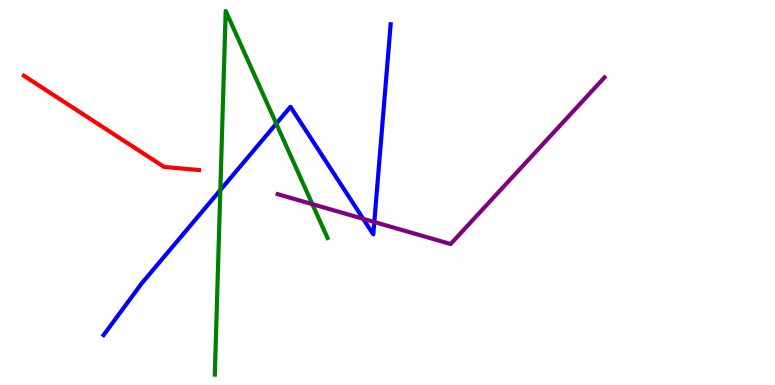[{'lines': ['blue', 'red'], 'intersections': []}, {'lines': ['green', 'red'], 'intersections': []}, {'lines': ['purple', 'red'], 'intersections': []}, {'lines': ['blue', 'green'], 'intersections': [{'x': 2.84, 'y': 5.06}, {'x': 3.56, 'y': 6.79}]}, {'lines': ['blue', 'purple'], 'intersections': [{'x': 4.69, 'y': 4.32}, {'x': 4.83, 'y': 4.23}]}, {'lines': ['green', 'purple'], 'intersections': [{'x': 4.03, 'y': 4.7}]}]